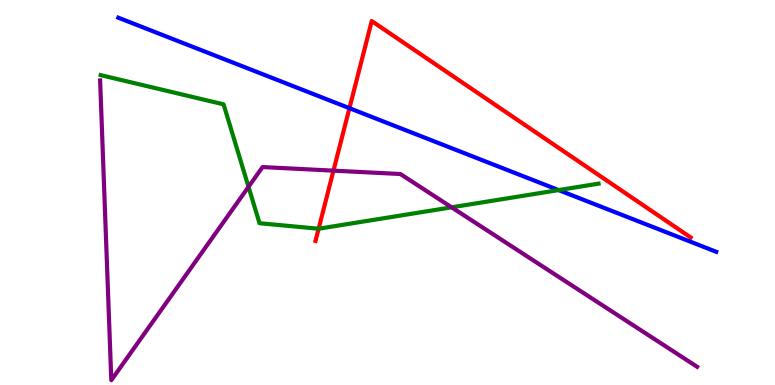[{'lines': ['blue', 'red'], 'intersections': [{'x': 4.51, 'y': 7.19}]}, {'lines': ['green', 'red'], 'intersections': [{'x': 4.11, 'y': 4.06}]}, {'lines': ['purple', 'red'], 'intersections': [{'x': 4.3, 'y': 5.57}]}, {'lines': ['blue', 'green'], 'intersections': [{'x': 7.21, 'y': 5.06}]}, {'lines': ['blue', 'purple'], 'intersections': []}, {'lines': ['green', 'purple'], 'intersections': [{'x': 3.21, 'y': 5.15}, {'x': 5.83, 'y': 4.62}]}]